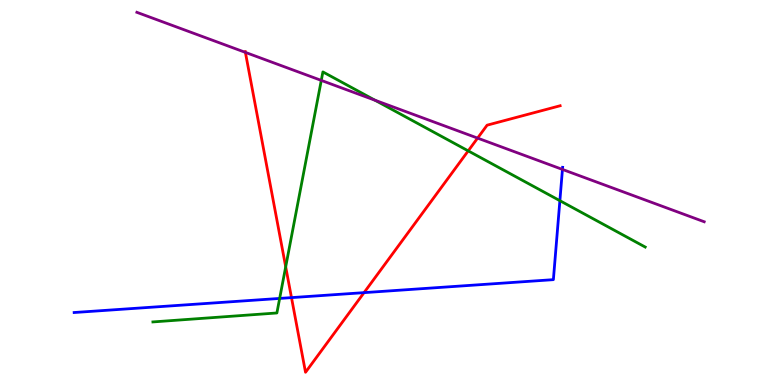[{'lines': ['blue', 'red'], 'intersections': [{'x': 3.76, 'y': 2.27}, {'x': 4.7, 'y': 2.4}]}, {'lines': ['green', 'red'], 'intersections': [{'x': 3.69, 'y': 3.07}, {'x': 6.04, 'y': 6.08}]}, {'lines': ['purple', 'red'], 'intersections': [{'x': 3.17, 'y': 8.64}, {'x': 6.16, 'y': 6.41}]}, {'lines': ['blue', 'green'], 'intersections': [{'x': 3.61, 'y': 2.25}, {'x': 7.22, 'y': 4.79}]}, {'lines': ['blue', 'purple'], 'intersections': [{'x': 7.26, 'y': 5.6}]}, {'lines': ['green', 'purple'], 'intersections': [{'x': 4.15, 'y': 7.91}, {'x': 4.84, 'y': 7.4}]}]